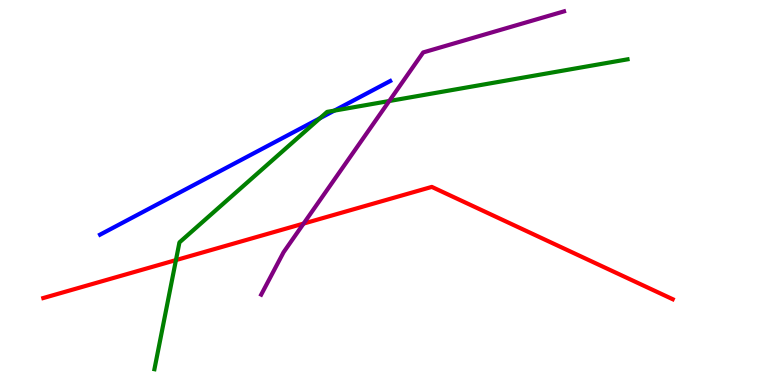[{'lines': ['blue', 'red'], 'intersections': []}, {'lines': ['green', 'red'], 'intersections': [{'x': 2.27, 'y': 3.24}]}, {'lines': ['purple', 'red'], 'intersections': [{'x': 3.92, 'y': 4.19}]}, {'lines': ['blue', 'green'], 'intersections': [{'x': 4.13, 'y': 6.93}, {'x': 4.31, 'y': 7.13}]}, {'lines': ['blue', 'purple'], 'intersections': []}, {'lines': ['green', 'purple'], 'intersections': [{'x': 5.02, 'y': 7.38}]}]